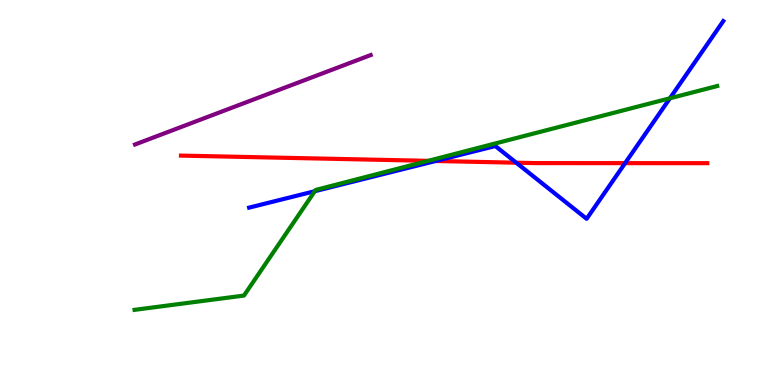[{'lines': ['blue', 'red'], 'intersections': [{'x': 5.62, 'y': 5.82}, {'x': 6.66, 'y': 5.77}, {'x': 8.07, 'y': 5.76}]}, {'lines': ['green', 'red'], 'intersections': [{'x': 5.52, 'y': 5.82}]}, {'lines': ['purple', 'red'], 'intersections': []}, {'lines': ['blue', 'green'], 'intersections': [{'x': 4.06, 'y': 5.03}, {'x': 8.64, 'y': 7.45}]}, {'lines': ['blue', 'purple'], 'intersections': []}, {'lines': ['green', 'purple'], 'intersections': []}]